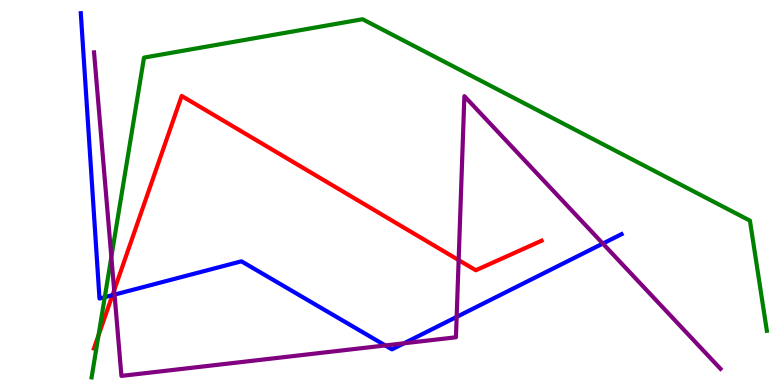[{'lines': ['blue', 'red'], 'intersections': [{'x': 1.45, 'y': 2.33}]}, {'lines': ['green', 'red'], 'intersections': [{'x': 1.27, 'y': 1.29}]}, {'lines': ['purple', 'red'], 'intersections': [{'x': 1.47, 'y': 2.46}, {'x': 5.92, 'y': 3.24}]}, {'lines': ['blue', 'green'], 'intersections': [{'x': 1.35, 'y': 2.28}]}, {'lines': ['blue', 'purple'], 'intersections': [{'x': 1.48, 'y': 2.35}, {'x': 4.97, 'y': 1.03}, {'x': 5.21, 'y': 1.08}, {'x': 5.89, 'y': 1.77}, {'x': 7.78, 'y': 3.67}]}, {'lines': ['green', 'purple'], 'intersections': [{'x': 1.44, 'y': 3.33}]}]